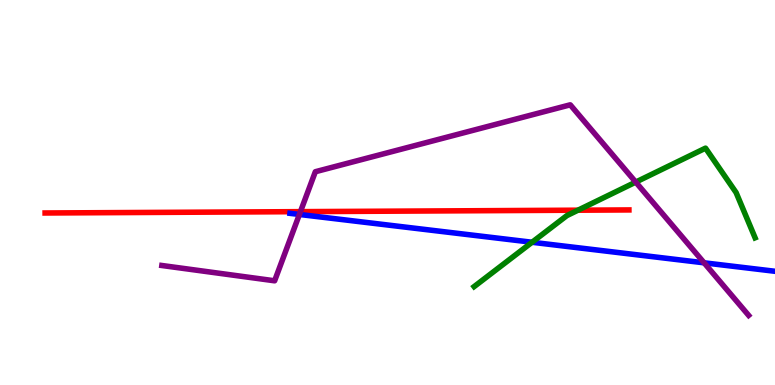[{'lines': ['blue', 'red'], 'intersections': []}, {'lines': ['green', 'red'], 'intersections': [{'x': 7.46, 'y': 4.54}]}, {'lines': ['purple', 'red'], 'intersections': [{'x': 3.88, 'y': 4.5}]}, {'lines': ['blue', 'green'], 'intersections': [{'x': 6.87, 'y': 3.71}]}, {'lines': ['blue', 'purple'], 'intersections': [{'x': 3.86, 'y': 4.43}, {'x': 9.09, 'y': 3.17}]}, {'lines': ['green', 'purple'], 'intersections': [{'x': 8.2, 'y': 5.27}]}]